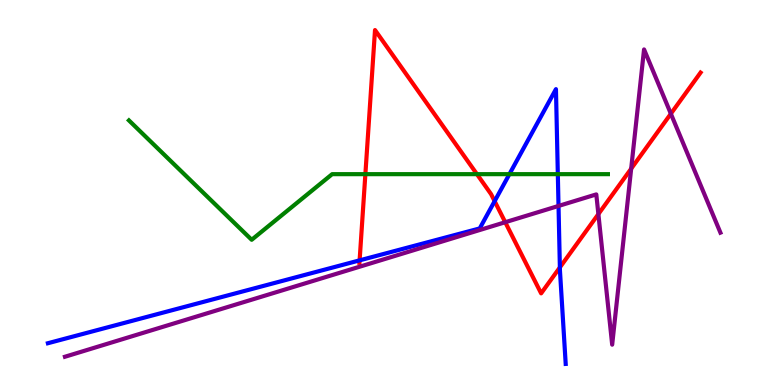[{'lines': ['blue', 'red'], 'intersections': [{'x': 4.64, 'y': 3.24}, {'x': 6.38, 'y': 4.77}, {'x': 7.22, 'y': 3.05}]}, {'lines': ['green', 'red'], 'intersections': [{'x': 4.71, 'y': 5.48}, {'x': 6.15, 'y': 5.48}]}, {'lines': ['purple', 'red'], 'intersections': [{'x': 6.52, 'y': 4.23}, {'x': 7.72, 'y': 4.44}, {'x': 8.14, 'y': 5.62}, {'x': 8.66, 'y': 7.05}]}, {'lines': ['blue', 'green'], 'intersections': [{'x': 6.57, 'y': 5.48}, {'x': 7.2, 'y': 5.48}]}, {'lines': ['blue', 'purple'], 'intersections': [{'x': 7.21, 'y': 4.65}]}, {'lines': ['green', 'purple'], 'intersections': []}]